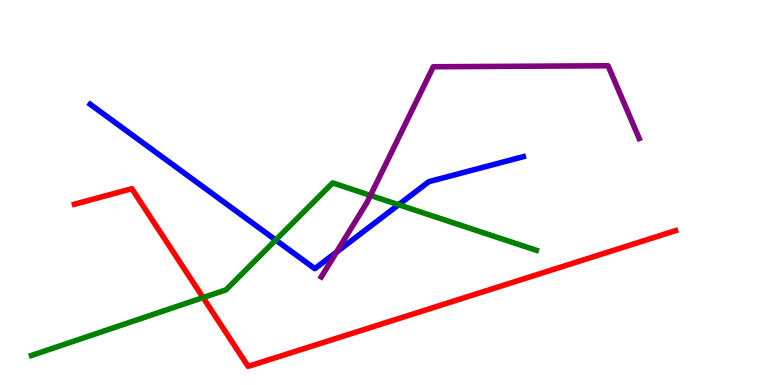[{'lines': ['blue', 'red'], 'intersections': []}, {'lines': ['green', 'red'], 'intersections': [{'x': 2.62, 'y': 2.27}]}, {'lines': ['purple', 'red'], 'intersections': []}, {'lines': ['blue', 'green'], 'intersections': [{'x': 3.56, 'y': 3.77}, {'x': 5.14, 'y': 4.68}]}, {'lines': ['blue', 'purple'], 'intersections': [{'x': 4.34, 'y': 3.45}]}, {'lines': ['green', 'purple'], 'intersections': [{'x': 4.78, 'y': 4.92}]}]